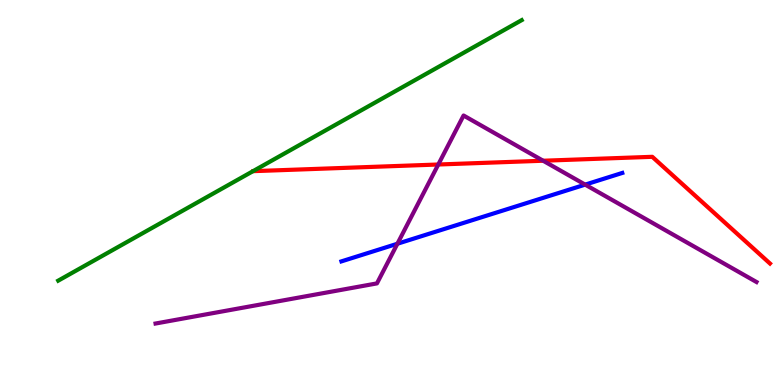[{'lines': ['blue', 'red'], 'intersections': []}, {'lines': ['green', 'red'], 'intersections': []}, {'lines': ['purple', 'red'], 'intersections': [{'x': 5.66, 'y': 5.73}, {'x': 7.01, 'y': 5.83}]}, {'lines': ['blue', 'green'], 'intersections': []}, {'lines': ['blue', 'purple'], 'intersections': [{'x': 5.13, 'y': 3.67}, {'x': 7.55, 'y': 5.2}]}, {'lines': ['green', 'purple'], 'intersections': []}]